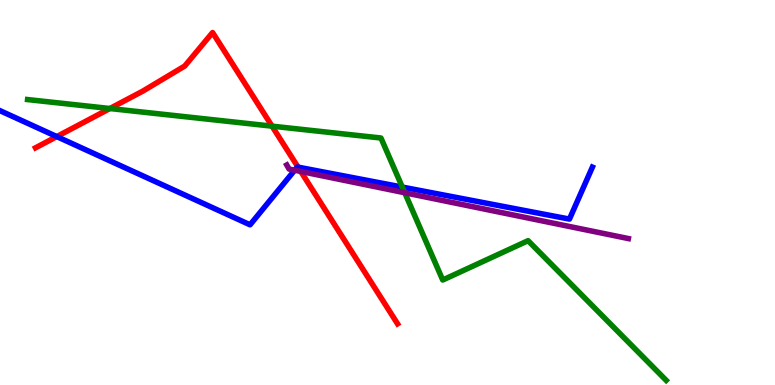[{'lines': ['blue', 'red'], 'intersections': [{'x': 0.733, 'y': 6.45}, {'x': 3.85, 'y': 5.66}]}, {'lines': ['green', 'red'], 'intersections': [{'x': 1.42, 'y': 7.18}, {'x': 3.51, 'y': 6.72}]}, {'lines': ['purple', 'red'], 'intersections': [{'x': 3.88, 'y': 5.55}]}, {'lines': ['blue', 'green'], 'intersections': [{'x': 5.19, 'y': 5.14}]}, {'lines': ['blue', 'purple'], 'intersections': [{'x': 3.8, 'y': 5.58}]}, {'lines': ['green', 'purple'], 'intersections': [{'x': 5.22, 'y': 4.99}]}]